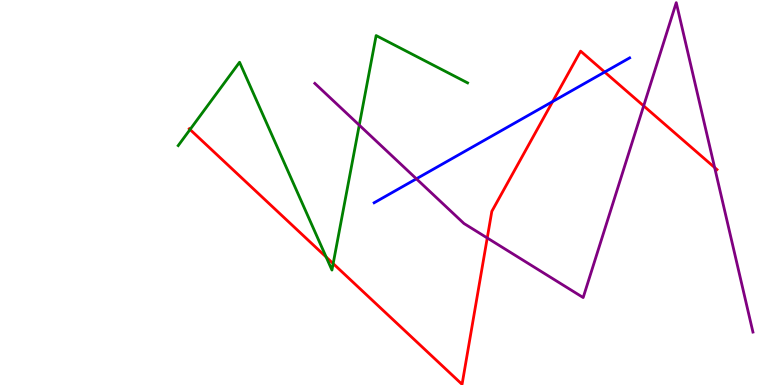[{'lines': ['blue', 'red'], 'intersections': [{'x': 7.13, 'y': 7.36}, {'x': 7.8, 'y': 8.13}]}, {'lines': ['green', 'red'], 'intersections': [{'x': 2.45, 'y': 6.64}, {'x': 4.21, 'y': 3.32}, {'x': 4.3, 'y': 3.15}]}, {'lines': ['purple', 'red'], 'intersections': [{'x': 6.29, 'y': 3.82}, {'x': 8.31, 'y': 7.25}, {'x': 9.22, 'y': 5.65}]}, {'lines': ['blue', 'green'], 'intersections': []}, {'lines': ['blue', 'purple'], 'intersections': [{'x': 5.37, 'y': 5.36}]}, {'lines': ['green', 'purple'], 'intersections': [{'x': 4.64, 'y': 6.75}]}]